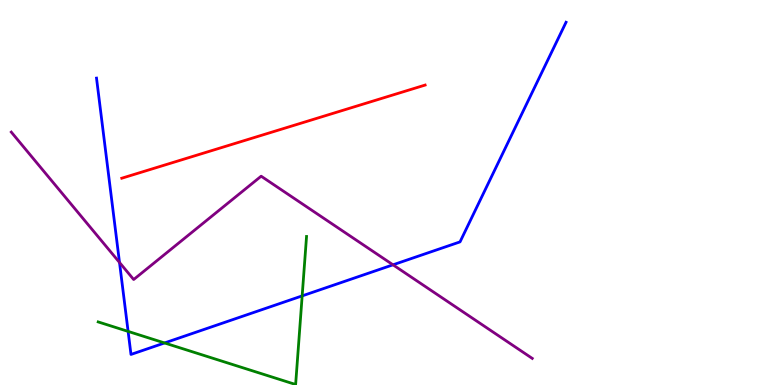[{'lines': ['blue', 'red'], 'intersections': []}, {'lines': ['green', 'red'], 'intersections': []}, {'lines': ['purple', 'red'], 'intersections': []}, {'lines': ['blue', 'green'], 'intersections': [{'x': 1.65, 'y': 1.39}, {'x': 2.12, 'y': 1.09}, {'x': 3.9, 'y': 2.31}]}, {'lines': ['blue', 'purple'], 'intersections': [{'x': 1.54, 'y': 3.18}, {'x': 5.07, 'y': 3.12}]}, {'lines': ['green', 'purple'], 'intersections': []}]